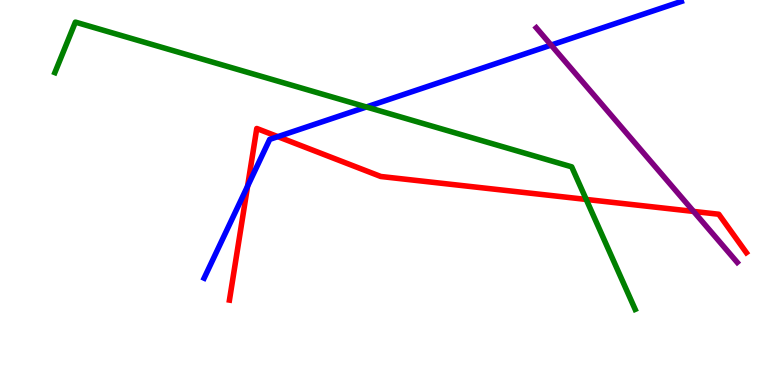[{'lines': ['blue', 'red'], 'intersections': [{'x': 3.19, 'y': 5.16}, {'x': 3.59, 'y': 6.45}]}, {'lines': ['green', 'red'], 'intersections': [{'x': 7.56, 'y': 4.82}]}, {'lines': ['purple', 'red'], 'intersections': [{'x': 8.95, 'y': 4.51}]}, {'lines': ['blue', 'green'], 'intersections': [{'x': 4.73, 'y': 7.22}]}, {'lines': ['blue', 'purple'], 'intersections': [{'x': 7.11, 'y': 8.83}]}, {'lines': ['green', 'purple'], 'intersections': []}]